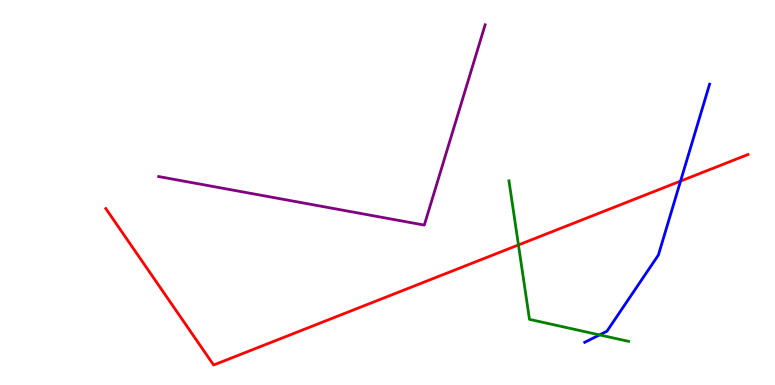[{'lines': ['blue', 'red'], 'intersections': [{'x': 8.78, 'y': 5.3}]}, {'lines': ['green', 'red'], 'intersections': [{'x': 6.69, 'y': 3.64}]}, {'lines': ['purple', 'red'], 'intersections': []}, {'lines': ['blue', 'green'], 'intersections': [{'x': 7.74, 'y': 1.3}]}, {'lines': ['blue', 'purple'], 'intersections': []}, {'lines': ['green', 'purple'], 'intersections': []}]